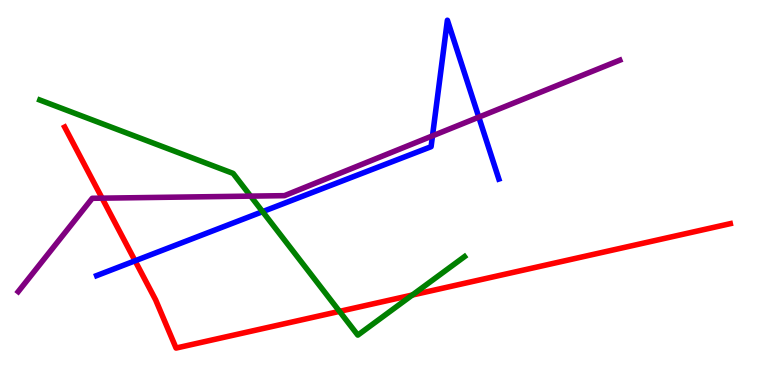[{'lines': ['blue', 'red'], 'intersections': [{'x': 1.74, 'y': 3.23}]}, {'lines': ['green', 'red'], 'intersections': [{'x': 4.38, 'y': 1.91}, {'x': 5.32, 'y': 2.34}]}, {'lines': ['purple', 'red'], 'intersections': [{'x': 1.32, 'y': 4.85}]}, {'lines': ['blue', 'green'], 'intersections': [{'x': 3.39, 'y': 4.5}]}, {'lines': ['blue', 'purple'], 'intersections': [{'x': 5.58, 'y': 6.47}, {'x': 6.18, 'y': 6.96}]}, {'lines': ['green', 'purple'], 'intersections': [{'x': 3.23, 'y': 4.91}]}]